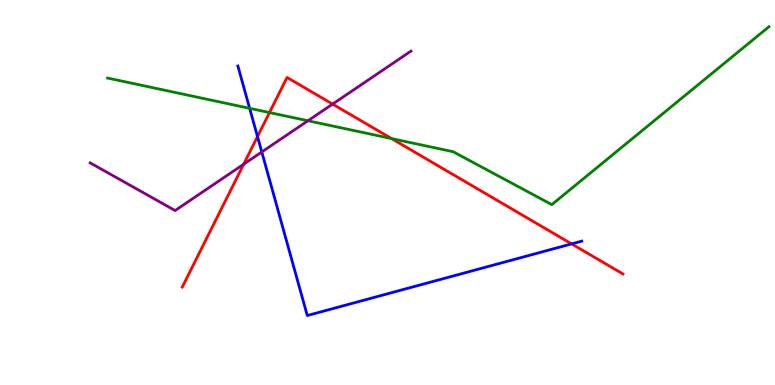[{'lines': ['blue', 'red'], 'intersections': [{'x': 3.32, 'y': 6.45}, {'x': 7.38, 'y': 3.67}]}, {'lines': ['green', 'red'], 'intersections': [{'x': 3.48, 'y': 7.08}, {'x': 5.05, 'y': 6.4}]}, {'lines': ['purple', 'red'], 'intersections': [{'x': 3.14, 'y': 5.73}, {'x': 4.29, 'y': 7.3}]}, {'lines': ['blue', 'green'], 'intersections': [{'x': 3.22, 'y': 7.19}]}, {'lines': ['blue', 'purple'], 'intersections': [{'x': 3.38, 'y': 6.05}]}, {'lines': ['green', 'purple'], 'intersections': [{'x': 3.97, 'y': 6.86}]}]